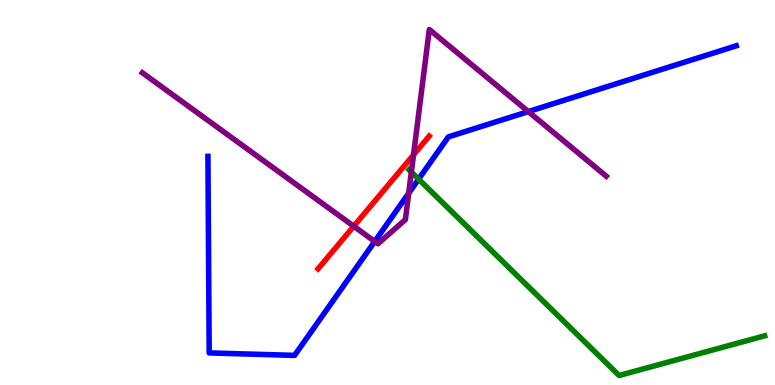[{'lines': ['blue', 'red'], 'intersections': []}, {'lines': ['green', 'red'], 'intersections': []}, {'lines': ['purple', 'red'], 'intersections': [{'x': 4.56, 'y': 4.12}, {'x': 5.34, 'y': 5.98}]}, {'lines': ['blue', 'green'], 'intersections': [{'x': 5.4, 'y': 5.35}]}, {'lines': ['blue', 'purple'], 'intersections': [{'x': 4.84, 'y': 3.73}, {'x': 5.27, 'y': 4.98}, {'x': 6.82, 'y': 7.1}]}, {'lines': ['green', 'purple'], 'intersections': [{'x': 5.31, 'y': 5.53}]}]